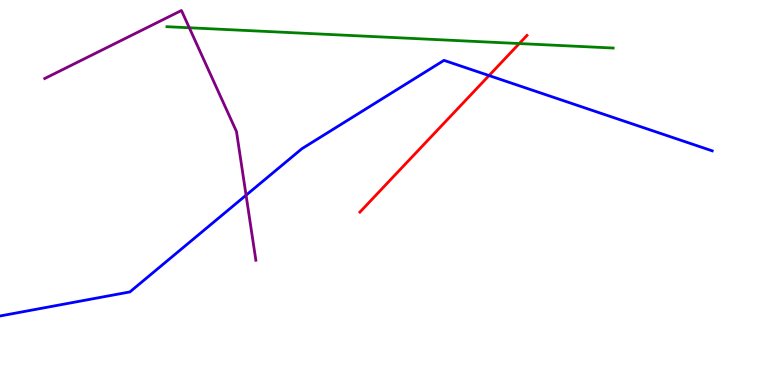[{'lines': ['blue', 'red'], 'intersections': [{'x': 6.31, 'y': 8.04}]}, {'lines': ['green', 'red'], 'intersections': [{'x': 6.7, 'y': 8.87}]}, {'lines': ['purple', 'red'], 'intersections': []}, {'lines': ['blue', 'green'], 'intersections': []}, {'lines': ['blue', 'purple'], 'intersections': [{'x': 3.18, 'y': 4.93}]}, {'lines': ['green', 'purple'], 'intersections': [{'x': 2.44, 'y': 9.28}]}]